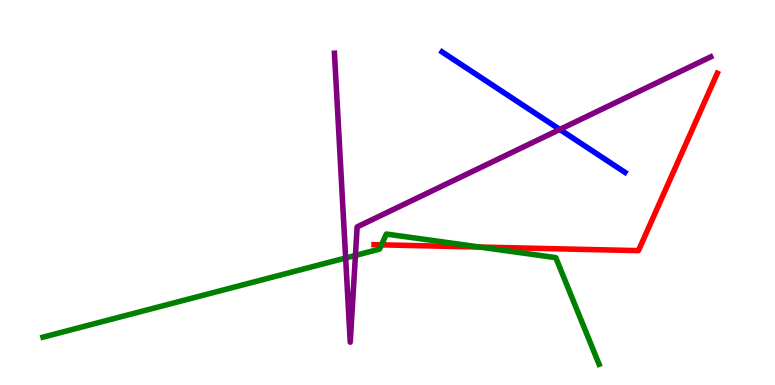[{'lines': ['blue', 'red'], 'intersections': []}, {'lines': ['green', 'red'], 'intersections': [{'x': 4.92, 'y': 3.64}, {'x': 6.19, 'y': 3.58}]}, {'lines': ['purple', 'red'], 'intersections': []}, {'lines': ['blue', 'green'], 'intersections': []}, {'lines': ['blue', 'purple'], 'intersections': [{'x': 7.22, 'y': 6.64}]}, {'lines': ['green', 'purple'], 'intersections': [{'x': 4.46, 'y': 3.3}, {'x': 4.59, 'y': 3.37}]}]